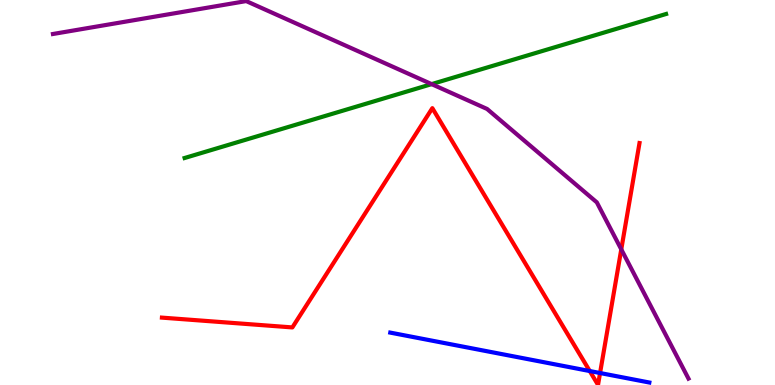[{'lines': ['blue', 'red'], 'intersections': [{'x': 7.61, 'y': 0.363}, {'x': 7.74, 'y': 0.311}]}, {'lines': ['green', 'red'], 'intersections': []}, {'lines': ['purple', 'red'], 'intersections': [{'x': 8.02, 'y': 3.52}]}, {'lines': ['blue', 'green'], 'intersections': []}, {'lines': ['blue', 'purple'], 'intersections': []}, {'lines': ['green', 'purple'], 'intersections': [{'x': 5.57, 'y': 7.82}]}]